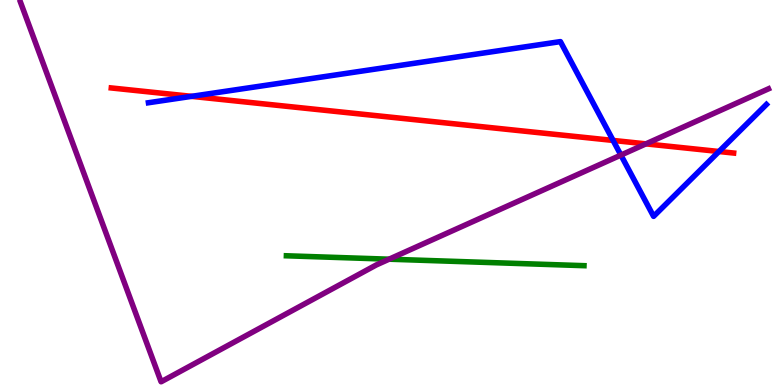[{'lines': ['blue', 'red'], 'intersections': [{'x': 2.47, 'y': 7.5}, {'x': 7.91, 'y': 6.35}, {'x': 9.28, 'y': 6.06}]}, {'lines': ['green', 'red'], 'intersections': []}, {'lines': ['purple', 'red'], 'intersections': [{'x': 8.33, 'y': 6.26}]}, {'lines': ['blue', 'green'], 'intersections': []}, {'lines': ['blue', 'purple'], 'intersections': [{'x': 8.01, 'y': 5.97}]}, {'lines': ['green', 'purple'], 'intersections': [{'x': 5.02, 'y': 3.27}]}]